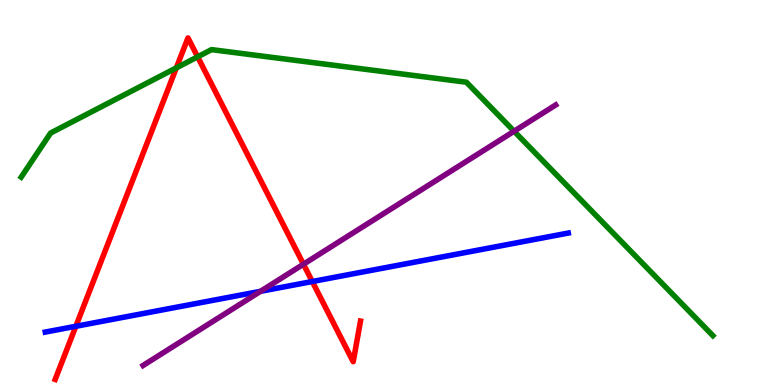[{'lines': ['blue', 'red'], 'intersections': [{'x': 0.979, 'y': 1.53}, {'x': 4.03, 'y': 2.69}]}, {'lines': ['green', 'red'], 'intersections': [{'x': 2.28, 'y': 8.24}, {'x': 2.55, 'y': 8.52}]}, {'lines': ['purple', 'red'], 'intersections': [{'x': 3.92, 'y': 3.14}]}, {'lines': ['blue', 'green'], 'intersections': []}, {'lines': ['blue', 'purple'], 'intersections': [{'x': 3.36, 'y': 2.43}]}, {'lines': ['green', 'purple'], 'intersections': [{'x': 6.63, 'y': 6.59}]}]